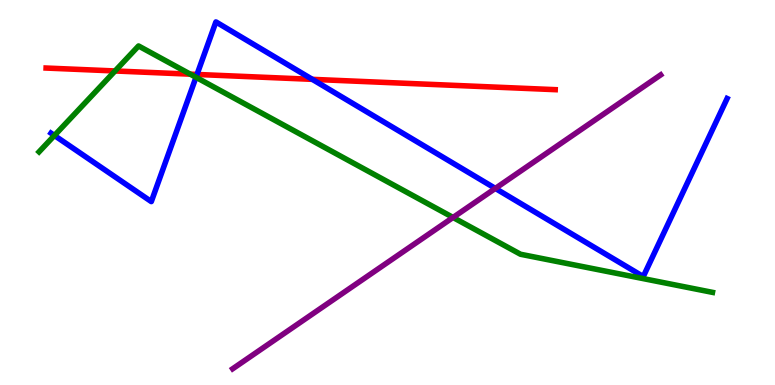[{'lines': ['blue', 'red'], 'intersections': [{'x': 2.54, 'y': 8.07}, {'x': 4.03, 'y': 7.94}]}, {'lines': ['green', 'red'], 'intersections': [{'x': 1.48, 'y': 8.16}, {'x': 2.45, 'y': 8.07}]}, {'lines': ['purple', 'red'], 'intersections': []}, {'lines': ['blue', 'green'], 'intersections': [{'x': 0.702, 'y': 6.48}, {'x': 2.53, 'y': 7.99}]}, {'lines': ['blue', 'purple'], 'intersections': [{'x': 6.39, 'y': 5.11}]}, {'lines': ['green', 'purple'], 'intersections': [{'x': 5.85, 'y': 4.35}]}]